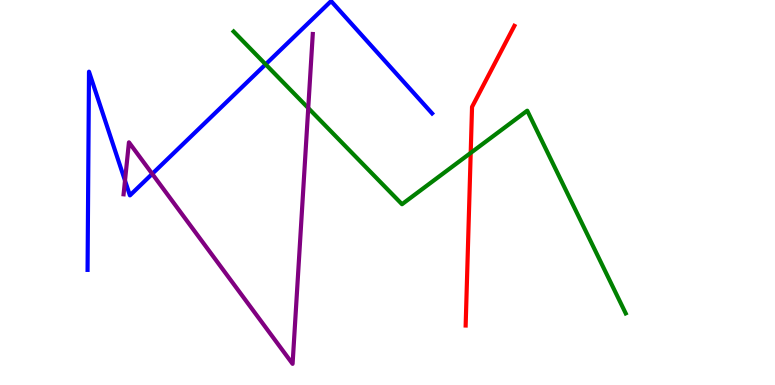[{'lines': ['blue', 'red'], 'intersections': []}, {'lines': ['green', 'red'], 'intersections': [{'x': 6.07, 'y': 6.03}]}, {'lines': ['purple', 'red'], 'intersections': []}, {'lines': ['blue', 'green'], 'intersections': [{'x': 3.43, 'y': 8.33}]}, {'lines': ['blue', 'purple'], 'intersections': [{'x': 1.61, 'y': 5.31}, {'x': 1.96, 'y': 5.48}]}, {'lines': ['green', 'purple'], 'intersections': [{'x': 3.98, 'y': 7.19}]}]